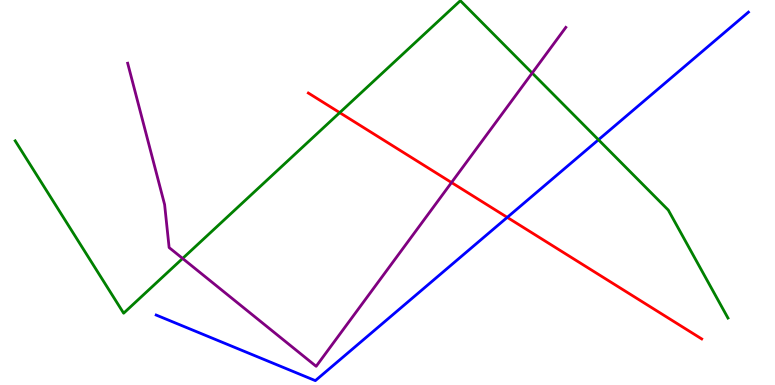[{'lines': ['blue', 'red'], 'intersections': [{'x': 6.55, 'y': 4.35}]}, {'lines': ['green', 'red'], 'intersections': [{'x': 4.38, 'y': 7.07}]}, {'lines': ['purple', 'red'], 'intersections': [{'x': 5.83, 'y': 5.26}]}, {'lines': ['blue', 'green'], 'intersections': [{'x': 7.72, 'y': 6.37}]}, {'lines': ['blue', 'purple'], 'intersections': []}, {'lines': ['green', 'purple'], 'intersections': [{'x': 2.36, 'y': 3.29}, {'x': 6.87, 'y': 8.1}]}]